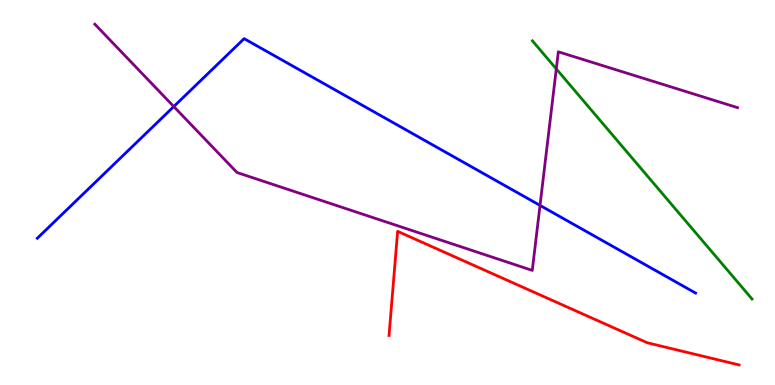[{'lines': ['blue', 'red'], 'intersections': []}, {'lines': ['green', 'red'], 'intersections': []}, {'lines': ['purple', 'red'], 'intersections': []}, {'lines': ['blue', 'green'], 'intersections': []}, {'lines': ['blue', 'purple'], 'intersections': [{'x': 2.24, 'y': 7.23}, {'x': 6.97, 'y': 4.67}]}, {'lines': ['green', 'purple'], 'intersections': [{'x': 7.18, 'y': 8.21}]}]